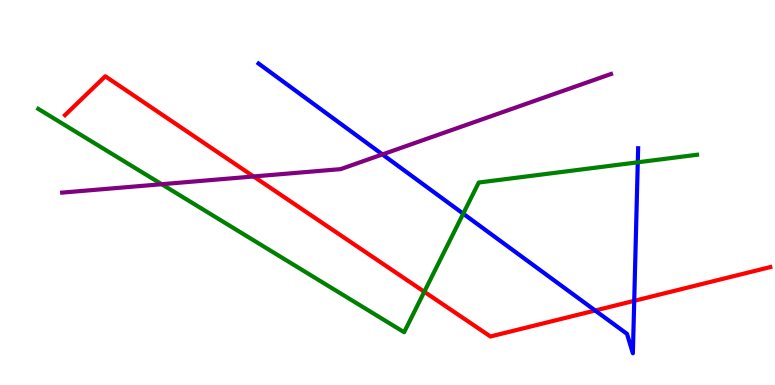[{'lines': ['blue', 'red'], 'intersections': [{'x': 7.68, 'y': 1.93}, {'x': 8.18, 'y': 2.19}]}, {'lines': ['green', 'red'], 'intersections': [{'x': 5.47, 'y': 2.42}]}, {'lines': ['purple', 'red'], 'intersections': [{'x': 3.27, 'y': 5.42}]}, {'lines': ['blue', 'green'], 'intersections': [{'x': 5.98, 'y': 4.45}, {'x': 8.23, 'y': 5.78}]}, {'lines': ['blue', 'purple'], 'intersections': [{'x': 4.93, 'y': 5.99}]}, {'lines': ['green', 'purple'], 'intersections': [{'x': 2.09, 'y': 5.22}]}]